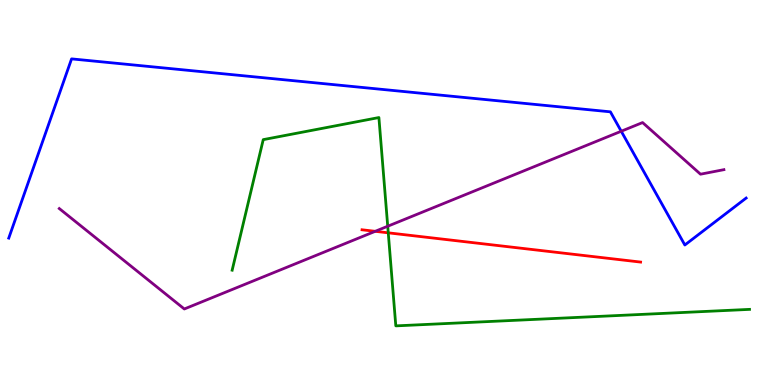[{'lines': ['blue', 'red'], 'intersections': []}, {'lines': ['green', 'red'], 'intersections': [{'x': 5.01, 'y': 3.95}]}, {'lines': ['purple', 'red'], 'intersections': [{'x': 4.84, 'y': 3.99}]}, {'lines': ['blue', 'green'], 'intersections': []}, {'lines': ['blue', 'purple'], 'intersections': [{'x': 8.02, 'y': 6.59}]}, {'lines': ['green', 'purple'], 'intersections': [{'x': 5.0, 'y': 4.12}]}]